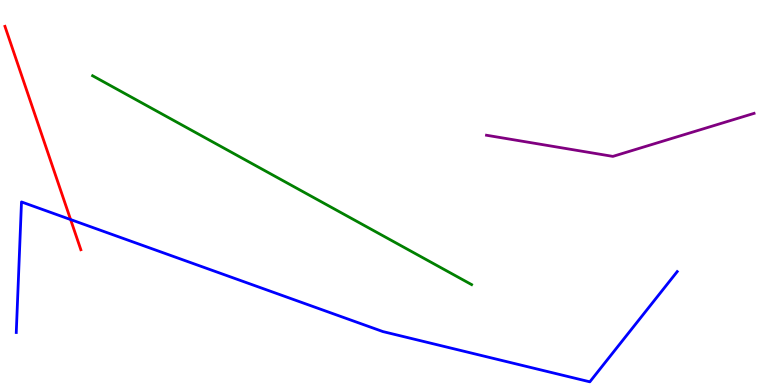[{'lines': ['blue', 'red'], 'intersections': [{'x': 0.911, 'y': 4.3}]}, {'lines': ['green', 'red'], 'intersections': []}, {'lines': ['purple', 'red'], 'intersections': []}, {'lines': ['blue', 'green'], 'intersections': []}, {'lines': ['blue', 'purple'], 'intersections': []}, {'lines': ['green', 'purple'], 'intersections': []}]